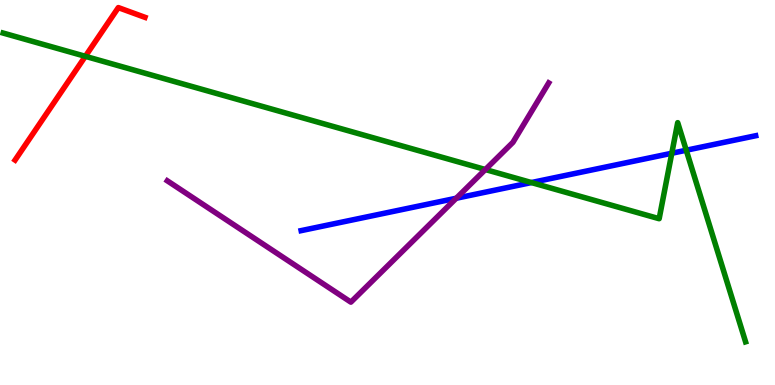[{'lines': ['blue', 'red'], 'intersections': []}, {'lines': ['green', 'red'], 'intersections': [{'x': 1.1, 'y': 8.54}]}, {'lines': ['purple', 'red'], 'intersections': []}, {'lines': ['blue', 'green'], 'intersections': [{'x': 6.86, 'y': 5.26}, {'x': 8.67, 'y': 6.02}, {'x': 8.85, 'y': 6.1}]}, {'lines': ['blue', 'purple'], 'intersections': [{'x': 5.89, 'y': 4.85}]}, {'lines': ['green', 'purple'], 'intersections': [{'x': 6.26, 'y': 5.6}]}]